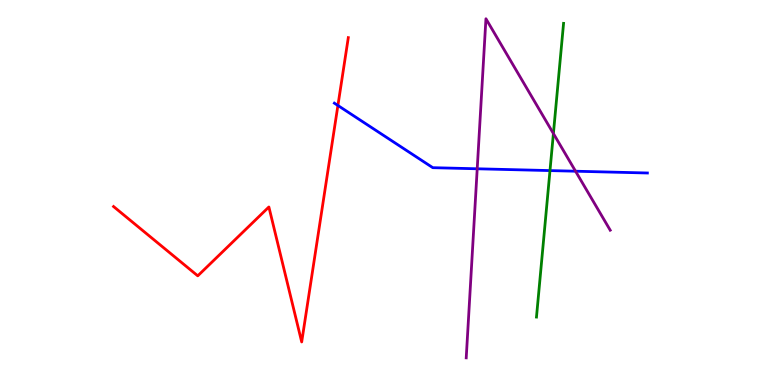[{'lines': ['blue', 'red'], 'intersections': [{'x': 4.36, 'y': 7.26}]}, {'lines': ['green', 'red'], 'intersections': []}, {'lines': ['purple', 'red'], 'intersections': []}, {'lines': ['blue', 'green'], 'intersections': [{'x': 7.1, 'y': 5.57}]}, {'lines': ['blue', 'purple'], 'intersections': [{'x': 6.16, 'y': 5.62}, {'x': 7.43, 'y': 5.55}]}, {'lines': ['green', 'purple'], 'intersections': [{'x': 7.14, 'y': 6.53}]}]